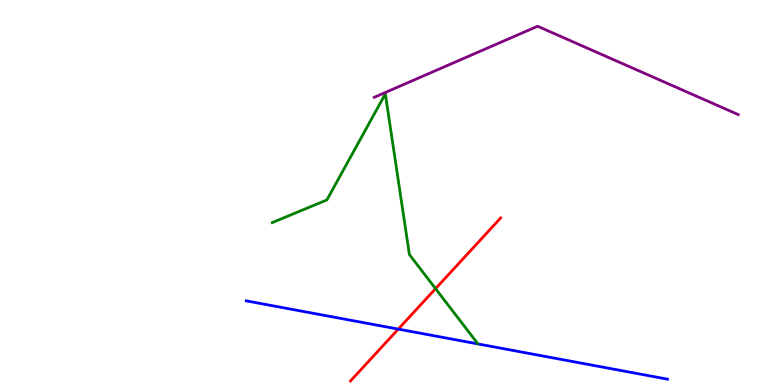[{'lines': ['blue', 'red'], 'intersections': [{'x': 5.14, 'y': 1.45}]}, {'lines': ['green', 'red'], 'intersections': [{'x': 5.62, 'y': 2.5}]}, {'lines': ['purple', 'red'], 'intersections': []}, {'lines': ['blue', 'green'], 'intersections': []}, {'lines': ['blue', 'purple'], 'intersections': []}, {'lines': ['green', 'purple'], 'intersections': []}]